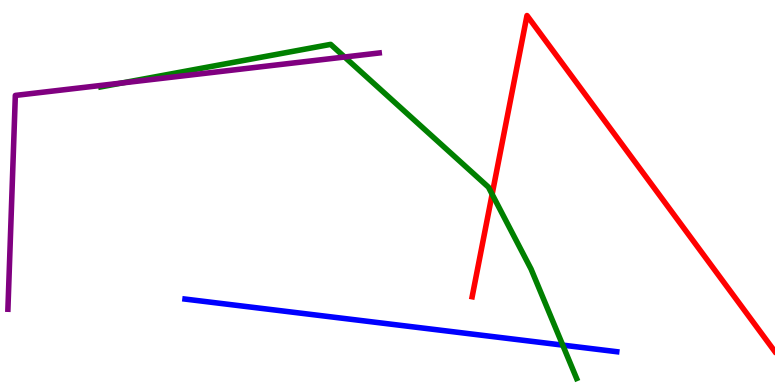[{'lines': ['blue', 'red'], 'intersections': []}, {'lines': ['green', 'red'], 'intersections': [{'x': 6.35, 'y': 4.95}]}, {'lines': ['purple', 'red'], 'intersections': []}, {'lines': ['blue', 'green'], 'intersections': [{'x': 7.26, 'y': 1.04}]}, {'lines': ['blue', 'purple'], 'intersections': []}, {'lines': ['green', 'purple'], 'intersections': [{'x': 1.57, 'y': 7.84}, {'x': 4.45, 'y': 8.52}]}]